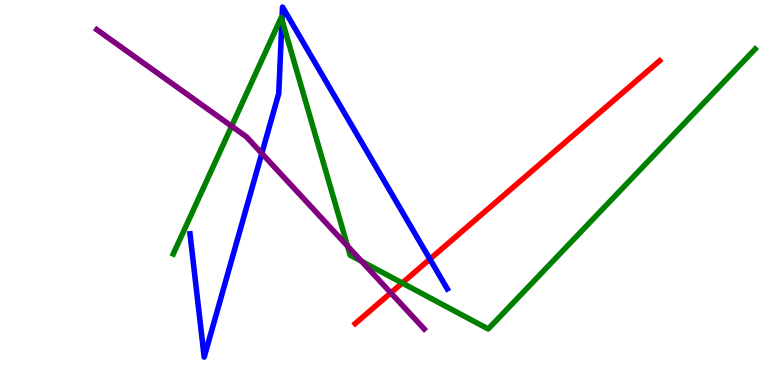[{'lines': ['blue', 'red'], 'intersections': [{'x': 5.55, 'y': 3.27}]}, {'lines': ['green', 'red'], 'intersections': [{'x': 5.19, 'y': 2.65}]}, {'lines': ['purple', 'red'], 'intersections': [{'x': 5.04, 'y': 2.39}]}, {'lines': ['blue', 'green'], 'intersections': [{'x': 3.64, 'y': 9.49}]}, {'lines': ['blue', 'purple'], 'intersections': [{'x': 3.38, 'y': 6.02}]}, {'lines': ['green', 'purple'], 'intersections': [{'x': 2.99, 'y': 6.72}, {'x': 4.48, 'y': 3.61}, {'x': 4.67, 'y': 3.21}]}]